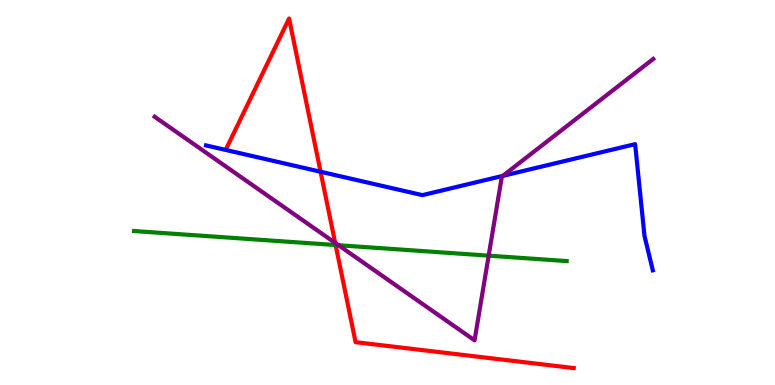[{'lines': ['blue', 'red'], 'intersections': [{'x': 4.14, 'y': 5.54}]}, {'lines': ['green', 'red'], 'intersections': [{'x': 4.33, 'y': 3.64}]}, {'lines': ['purple', 'red'], 'intersections': [{'x': 4.33, 'y': 3.69}]}, {'lines': ['blue', 'green'], 'intersections': []}, {'lines': ['blue', 'purple'], 'intersections': [{'x': 6.49, 'y': 5.43}]}, {'lines': ['green', 'purple'], 'intersections': [{'x': 4.37, 'y': 3.63}, {'x': 6.31, 'y': 3.36}]}]